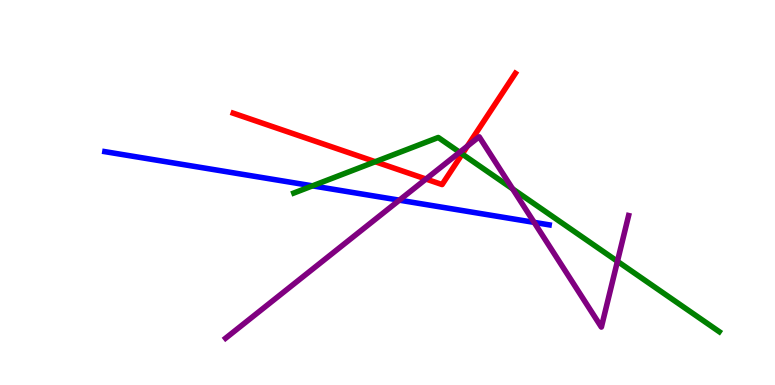[{'lines': ['blue', 'red'], 'intersections': []}, {'lines': ['green', 'red'], 'intersections': [{'x': 4.84, 'y': 5.8}, {'x': 5.96, 'y': 6.0}]}, {'lines': ['purple', 'red'], 'intersections': [{'x': 5.5, 'y': 5.35}, {'x': 6.03, 'y': 6.21}]}, {'lines': ['blue', 'green'], 'intersections': [{'x': 4.03, 'y': 5.17}]}, {'lines': ['blue', 'purple'], 'intersections': [{'x': 5.15, 'y': 4.8}, {'x': 6.89, 'y': 4.22}]}, {'lines': ['green', 'purple'], 'intersections': [{'x': 5.93, 'y': 6.04}, {'x': 6.61, 'y': 5.09}, {'x': 7.97, 'y': 3.21}]}]